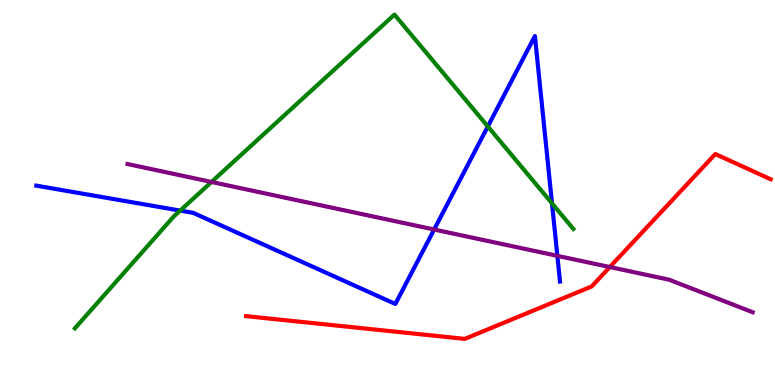[{'lines': ['blue', 'red'], 'intersections': []}, {'lines': ['green', 'red'], 'intersections': []}, {'lines': ['purple', 'red'], 'intersections': [{'x': 7.87, 'y': 3.06}]}, {'lines': ['blue', 'green'], 'intersections': [{'x': 2.33, 'y': 4.53}, {'x': 6.29, 'y': 6.72}, {'x': 7.12, 'y': 4.72}]}, {'lines': ['blue', 'purple'], 'intersections': [{'x': 5.6, 'y': 4.04}, {'x': 7.19, 'y': 3.35}]}, {'lines': ['green', 'purple'], 'intersections': [{'x': 2.73, 'y': 5.27}]}]